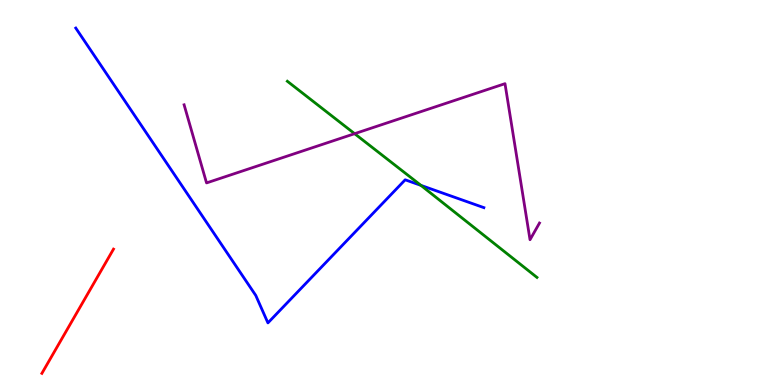[{'lines': ['blue', 'red'], 'intersections': []}, {'lines': ['green', 'red'], 'intersections': []}, {'lines': ['purple', 'red'], 'intersections': []}, {'lines': ['blue', 'green'], 'intersections': [{'x': 5.43, 'y': 5.18}]}, {'lines': ['blue', 'purple'], 'intersections': []}, {'lines': ['green', 'purple'], 'intersections': [{'x': 4.58, 'y': 6.53}]}]